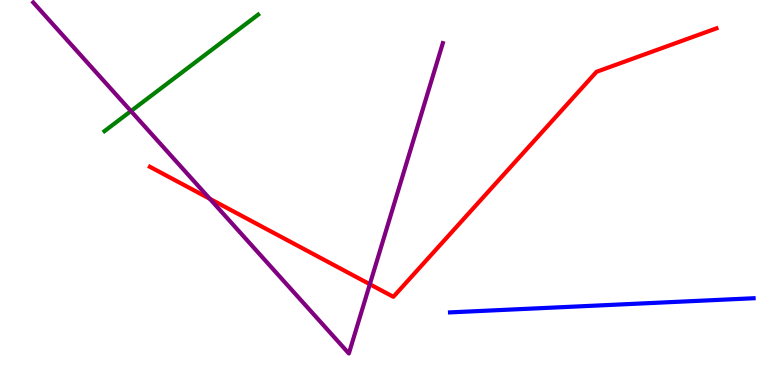[{'lines': ['blue', 'red'], 'intersections': []}, {'lines': ['green', 'red'], 'intersections': []}, {'lines': ['purple', 'red'], 'intersections': [{'x': 2.71, 'y': 4.84}, {'x': 4.77, 'y': 2.62}]}, {'lines': ['blue', 'green'], 'intersections': []}, {'lines': ['blue', 'purple'], 'intersections': []}, {'lines': ['green', 'purple'], 'intersections': [{'x': 1.69, 'y': 7.11}]}]